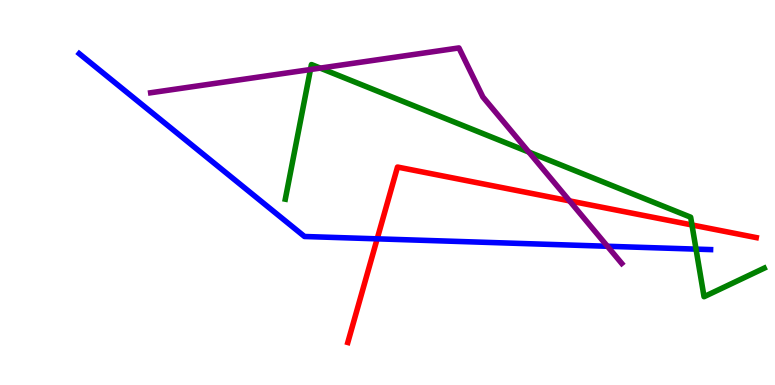[{'lines': ['blue', 'red'], 'intersections': [{'x': 4.87, 'y': 3.8}]}, {'lines': ['green', 'red'], 'intersections': [{'x': 8.93, 'y': 4.16}]}, {'lines': ['purple', 'red'], 'intersections': [{'x': 7.35, 'y': 4.78}]}, {'lines': ['blue', 'green'], 'intersections': [{'x': 8.98, 'y': 3.53}]}, {'lines': ['blue', 'purple'], 'intersections': [{'x': 7.84, 'y': 3.6}]}, {'lines': ['green', 'purple'], 'intersections': [{'x': 4.01, 'y': 8.19}, {'x': 4.13, 'y': 8.23}, {'x': 6.82, 'y': 6.05}]}]